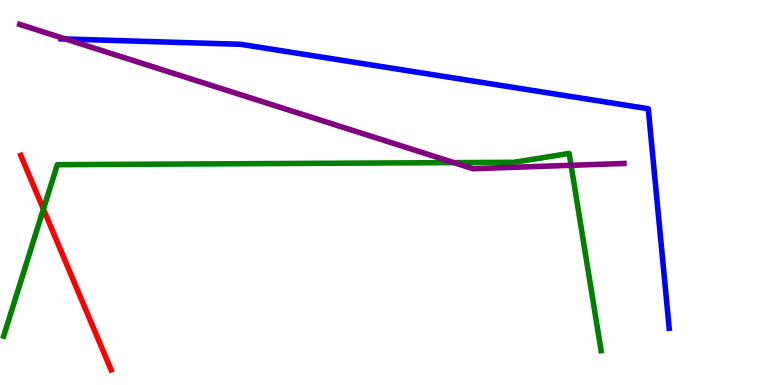[{'lines': ['blue', 'red'], 'intersections': []}, {'lines': ['green', 'red'], 'intersections': [{'x': 0.56, 'y': 4.57}]}, {'lines': ['purple', 'red'], 'intersections': []}, {'lines': ['blue', 'green'], 'intersections': []}, {'lines': ['blue', 'purple'], 'intersections': [{'x': 0.845, 'y': 8.99}]}, {'lines': ['green', 'purple'], 'intersections': [{'x': 5.86, 'y': 5.78}, {'x': 7.37, 'y': 5.71}]}]